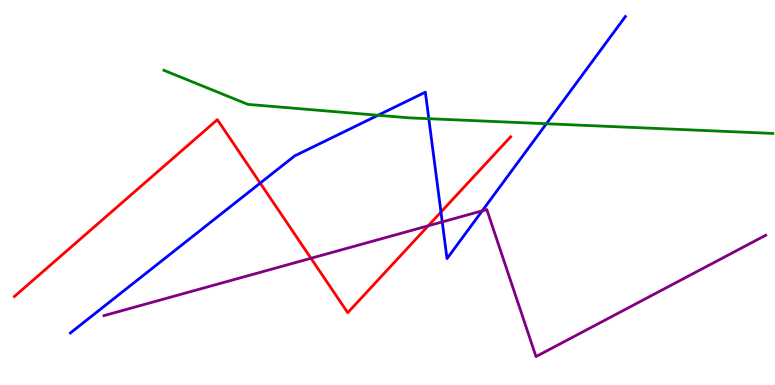[{'lines': ['blue', 'red'], 'intersections': [{'x': 3.36, 'y': 5.24}, {'x': 5.69, 'y': 4.49}]}, {'lines': ['green', 'red'], 'intersections': []}, {'lines': ['purple', 'red'], 'intersections': [{'x': 4.01, 'y': 3.29}, {'x': 5.53, 'y': 4.14}]}, {'lines': ['blue', 'green'], 'intersections': [{'x': 4.88, 'y': 7.01}, {'x': 5.53, 'y': 6.92}, {'x': 7.05, 'y': 6.79}]}, {'lines': ['blue', 'purple'], 'intersections': [{'x': 5.71, 'y': 4.24}, {'x': 6.22, 'y': 4.52}]}, {'lines': ['green', 'purple'], 'intersections': []}]